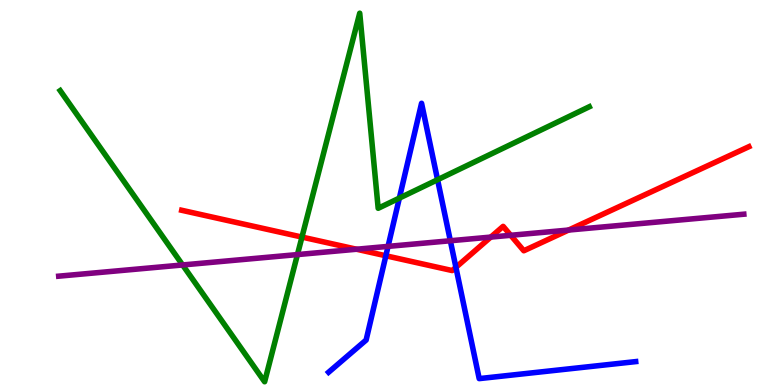[{'lines': ['blue', 'red'], 'intersections': [{'x': 4.98, 'y': 3.36}, {'x': 5.88, 'y': 3.06}]}, {'lines': ['green', 'red'], 'intersections': [{'x': 3.9, 'y': 3.84}]}, {'lines': ['purple', 'red'], 'intersections': [{'x': 4.6, 'y': 3.53}, {'x': 6.33, 'y': 3.84}, {'x': 6.59, 'y': 3.89}, {'x': 7.34, 'y': 4.02}]}, {'lines': ['blue', 'green'], 'intersections': [{'x': 5.15, 'y': 4.85}, {'x': 5.65, 'y': 5.33}]}, {'lines': ['blue', 'purple'], 'intersections': [{'x': 5.01, 'y': 3.6}, {'x': 5.81, 'y': 3.75}]}, {'lines': ['green', 'purple'], 'intersections': [{'x': 2.36, 'y': 3.12}, {'x': 3.84, 'y': 3.39}]}]